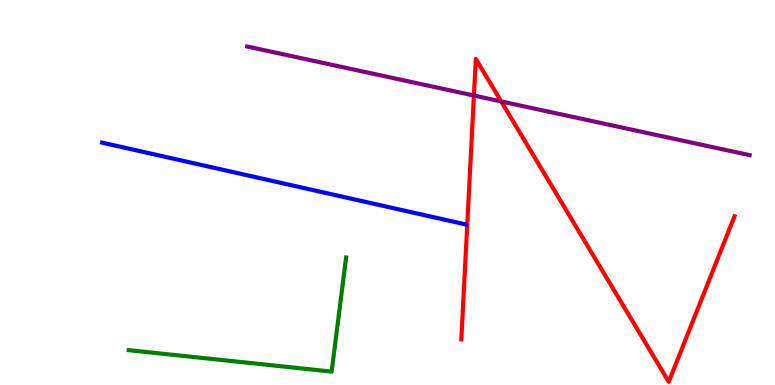[{'lines': ['blue', 'red'], 'intersections': []}, {'lines': ['green', 'red'], 'intersections': []}, {'lines': ['purple', 'red'], 'intersections': [{'x': 6.12, 'y': 7.52}, {'x': 6.47, 'y': 7.37}]}, {'lines': ['blue', 'green'], 'intersections': []}, {'lines': ['blue', 'purple'], 'intersections': []}, {'lines': ['green', 'purple'], 'intersections': []}]